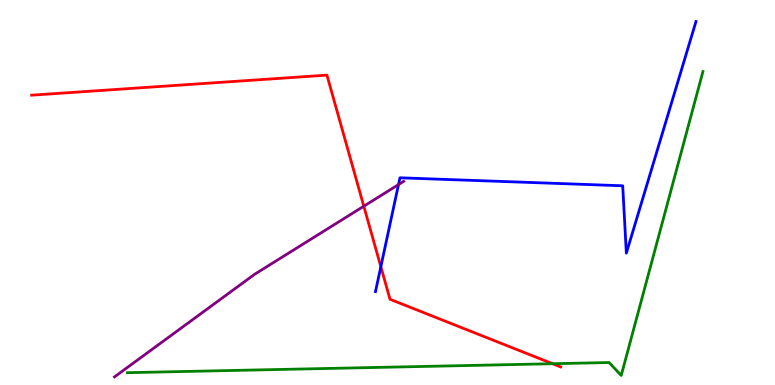[{'lines': ['blue', 'red'], 'intersections': [{'x': 4.91, 'y': 3.07}]}, {'lines': ['green', 'red'], 'intersections': [{'x': 7.13, 'y': 0.553}]}, {'lines': ['purple', 'red'], 'intersections': [{'x': 4.69, 'y': 4.64}]}, {'lines': ['blue', 'green'], 'intersections': []}, {'lines': ['blue', 'purple'], 'intersections': [{'x': 5.14, 'y': 5.21}]}, {'lines': ['green', 'purple'], 'intersections': []}]